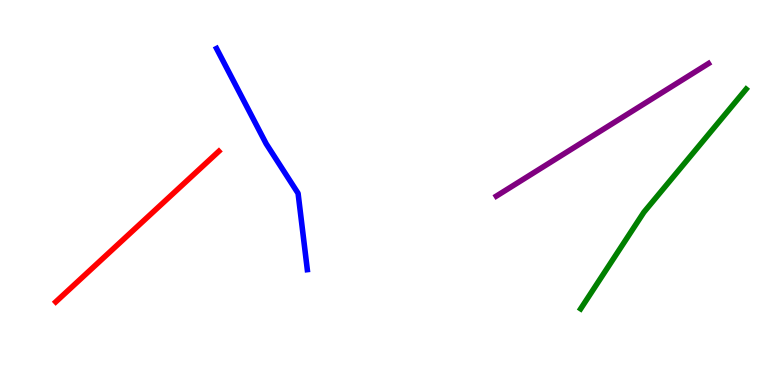[{'lines': ['blue', 'red'], 'intersections': []}, {'lines': ['green', 'red'], 'intersections': []}, {'lines': ['purple', 'red'], 'intersections': []}, {'lines': ['blue', 'green'], 'intersections': []}, {'lines': ['blue', 'purple'], 'intersections': []}, {'lines': ['green', 'purple'], 'intersections': []}]